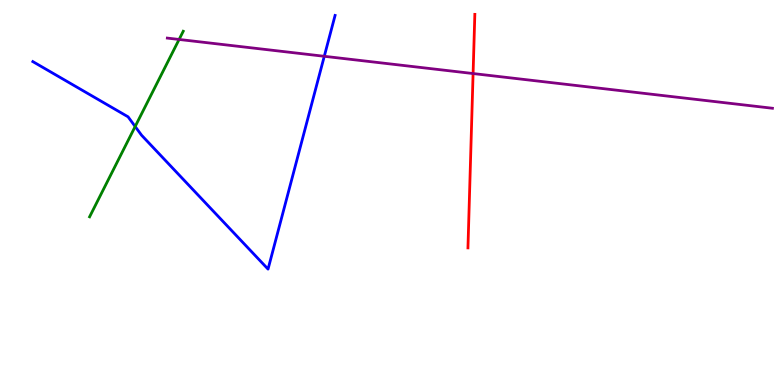[{'lines': ['blue', 'red'], 'intersections': []}, {'lines': ['green', 'red'], 'intersections': []}, {'lines': ['purple', 'red'], 'intersections': [{'x': 6.1, 'y': 8.09}]}, {'lines': ['blue', 'green'], 'intersections': [{'x': 1.74, 'y': 6.71}]}, {'lines': ['blue', 'purple'], 'intersections': [{'x': 4.18, 'y': 8.54}]}, {'lines': ['green', 'purple'], 'intersections': [{'x': 2.31, 'y': 8.98}]}]